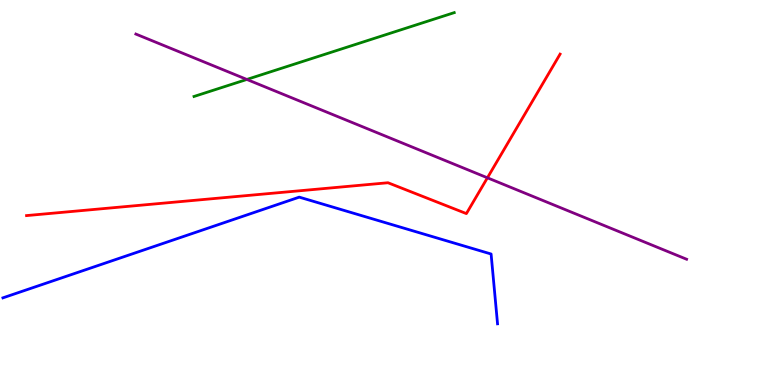[{'lines': ['blue', 'red'], 'intersections': []}, {'lines': ['green', 'red'], 'intersections': []}, {'lines': ['purple', 'red'], 'intersections': [{'x': 6.29, 'y': 5.38}]}, {'lines': ['blue', 'green'], 'intersections': []}, {'lines': ['blue', 'purple'], 'intersections': []}, {'lines': ['green', 'purple'], 'intersections': [{'x': 3.19, 'y': 7.94}]}]